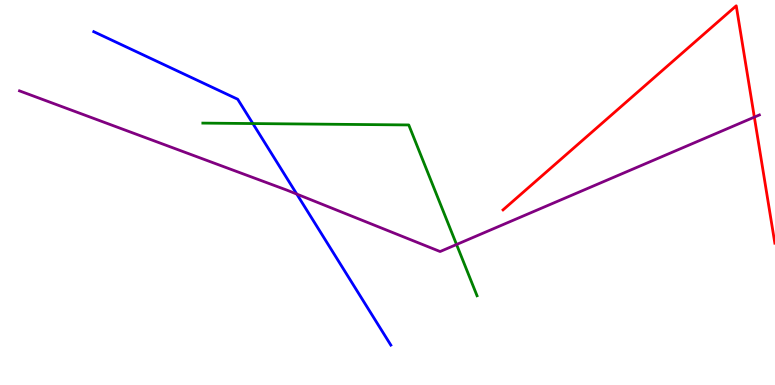[{'lines': ['blue', 'red'], 'intersections': []}, {'lines': ['green', 'red'], 'intersections': []}, {'lines': ['purple', 'red'], 'intersections': [{'x': 9.73, 'y': 6.96}]}, {'lines': ['blue', 'green'], 'intersections': [{'x': 3.26, 'y': 6.79}]}, {'lines': ['blue', 'purple'], 'intersections': [{'x': 3.83, 'y': 4.96}]}, {'lines': ['green', 'purple'], 'intersections': [{'x': 5.89, 'y': 3.65}]}]